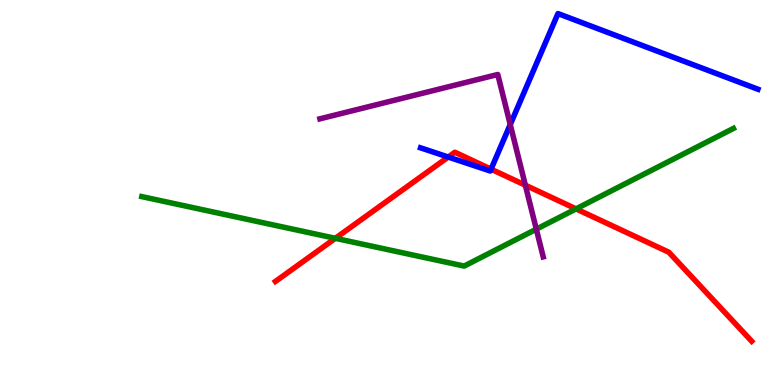[{'lines': ['blue', 'red'], 'intersections': [{'x': 5.78, 'y': 5.92}, {'x': 6.34, 'y': 5.61}]}, {'lines': ['green', 'red'], 'intersections': [{'x': 4.33, 'y': 3.81}, {'x': 7.43, 'y': 4.57}]}, {'lines': ['purple', 'red'], 'intersections': [{'x': 6.78, 'y': 5.19}]}, {'lines': ['blue', 'green'], 'intersections': []}, {'lines': ['blue', 'purple'], 'intersections': [{'x': 6.58, 'y': 6.77}]}, {'lines': ['green', 'purple'], 'intersections': [{'x': 6.92, 'y': 4.05}]}]